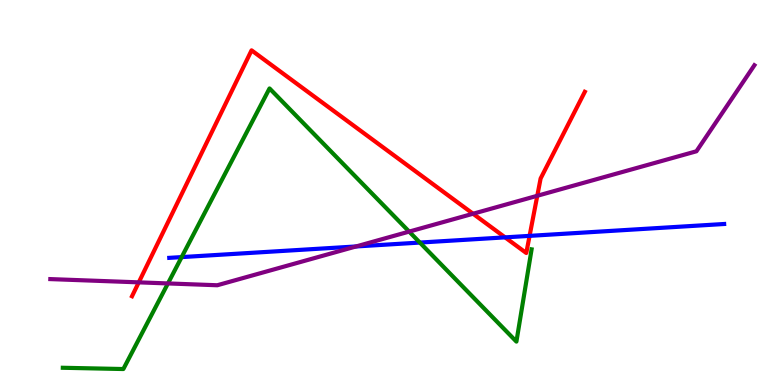[{'lines': ['blue', 'red'], 'intersections': [{'x': 6.52, 'y': 3.83}, {'x': 6.83, 'y': 3.87}]}, {'lines': ['green', 'red'], 'intersections': []}, {'lines': ['purple', 'red'], 'intersections': [{'x': 1.79, 'y': 2.67}, {'x': 6.1, 'y': 4.45}, {'x': 6.93, 'y': 4.91}]}, {'lines': ['blue', 'green'], 'intersections': [{'x': 2.34, 'y': 3.32}, {'x': 5.42, 'y': 3.7}]}, {'lines': ['blue', 'purple'], 'intersections': [{'x': 4.59, 'y': 3.6}]}, {'lines': ['green', 'purple'], 'intersections': [{'x': 2.17, 'y': 2.64}, {'x': 5.28, 'y': 3.98}]}]